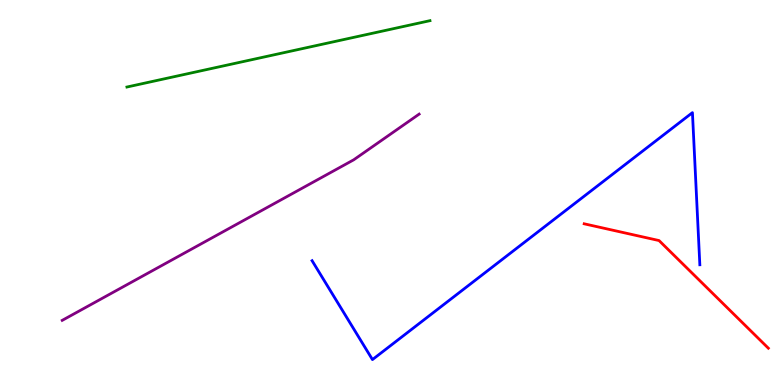[{'lines': ['blue', 'red'], 'intersections': []}, {'lines': ['green', 'red'], 'intersections': []}, {'lines': ['purple', 'red'], 'intersections': []}, {'lines': ['blue', 'green'], 'intersections': []}, {'lines': ['blue', 'purple'], 'intersections': []}, {'lines': ['green', 'purple'], 'intersections': []}]